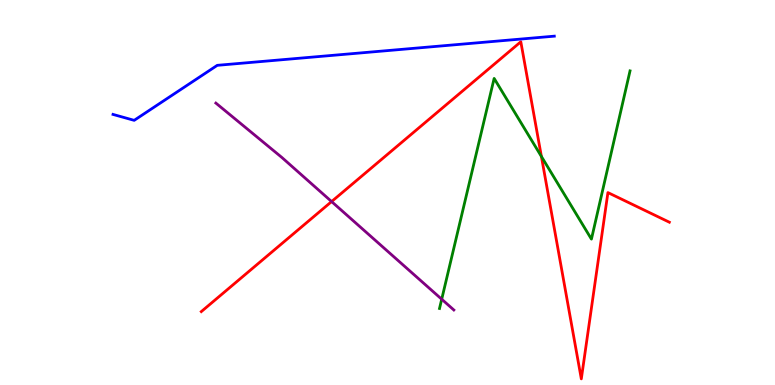[{'lines': ['blue', 'red'], 'intersections': []}, {'lines': ['green', 'red'], 'intersections': [{'x': 6.99, 'y': 5.94}]}, {'lines': ['purple', 'red'], 'intersections': [{'x': 4.28, 'y': 4.76}]}, {'lines': ['blue', 'green'], 'intersections': []}, {'lines': ['blue', 'purple'], 'intersections': []}, {'lines': ['green', 'purple'], 'intersections': [{'x': 5.7, 'y': 2.23}]}]